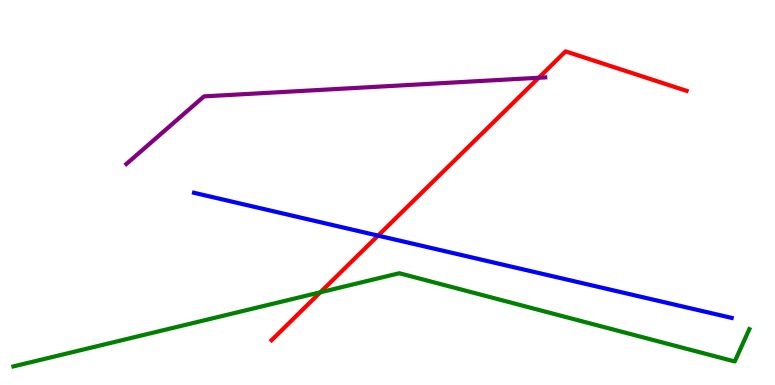[{'lines': ['blue', 'red'], 'intersections': [{'x': 4.88, 'y': 3.88}]}, {'lines': ['green', 'red'], 'intersections': [{'x': 4.13, 'y': 2.41}]}, {'lines': ['purple', 'red'], 'intersections': [{'x': 6.95, 'y': 7.98}]}, {'lines': ['blue', 'green'], 'intersections': []}, {'lines': ['blue', 'purple'], 'intersections': []}, {'lines': ['green', 'purple'], 'intersections': []}]